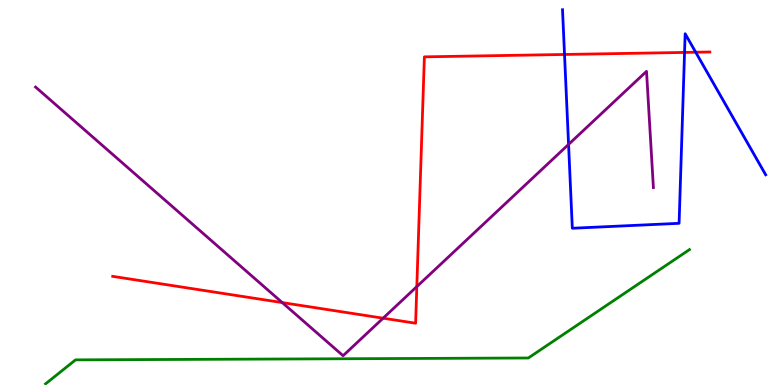[{'lines': ['blue', 'red'], 'intersections': [{'x': 7.28, 'y': 8.59}, {'x': 8.83, 'y': 8.64}, {'x': 8.98, 'y': 8.64}]}, {'lines': ['green', 'red'], 'intersections': []}, {'lines': ['purple', 'red'], 'intersections': [{'x': 3.64, 'y': 2.14}, {'x': 4.94, 'y': 1.74}, {'x': 5.38, 'y': 2.56}]}, {'lines': ['blue', 'green'], 'intersections': []}, {'lines': ['blue', 'purple'], 'intersections': [{'x': 7.34, 'y': 6.25}]}, {'lines': ['green', 'purple'], 'intersections': []}]